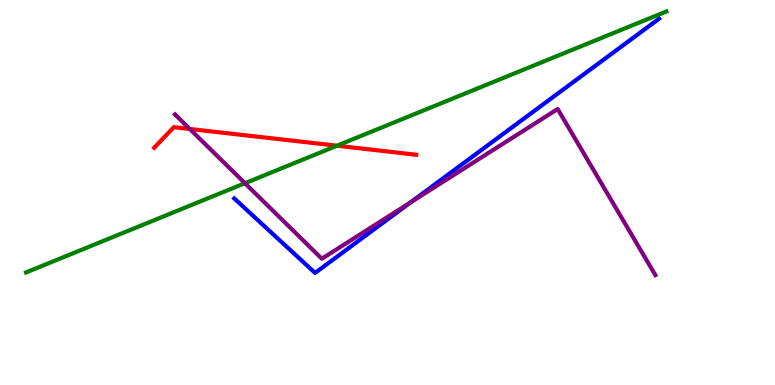[{'lines': ['blue', 'red'], 'intersections': []}, {'lines': ['green', 'red'], 'intersections': [{'x': 4.35, 'y': 6.22}]}, {'lines': ['purple', 'red'], 'intersections': [{'x': 2.45, 'y': 6.65}]}, {'lines': ['blue', 'green'], 'intersections': []}, {'lines': ['blue', 'purple'], 'intersections': [{'x': 5.29, 'y': 4.74}]}, {'lines': ['green', 'purple'], 'intersections': [{'x': 3.16, 'y': 5.24}]}]